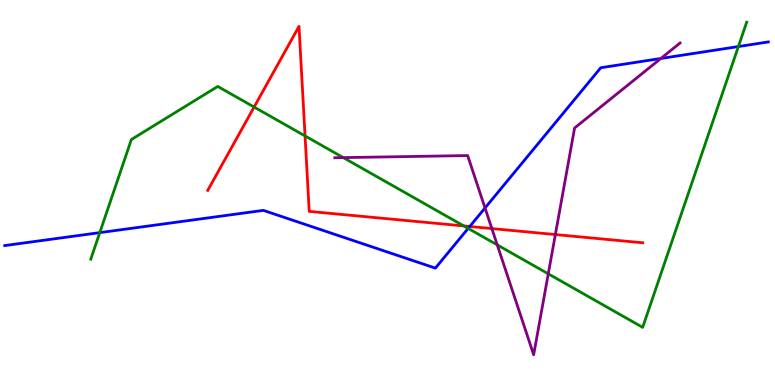[{'lines': ['blue', 'red'], 'intersections': [{'x': 6.06, 'y': 4.12}]}, {'lines': ['green', 'red'], 'intersections': [{'x': 3.28, 'y': 7.22}, {'x': 3.94, 'y': 6.47}, {'x': 5.98, 'y': 4.13}]}, {'lines': ['purple', 'red'], 'intersections': [{'x': 6.35, 'y': 4.06}, {'x': 7.17, 'y': 3.91}]}, {'lines': ['blue', 'green'], 'intersections': [{'x': 1.29, 'y': 3.96}, {'x': 6.04, 'y': 4.07}, {'x': 9.53, 'y': 8.79}]}, {'lines': ['blue', 'purple'], 'intersections': [{'x': 6.26, 'y': 4.6}, {'x': 8.53, 'y': 8.48}]}, {'lines': ['green', 'purple'], 'intersections': [{'x': 4.43, 'y': 5.91}, {'x': 6.42, 'y': 3.64}, {'x': 7.07, 'y': 2.89}]}]